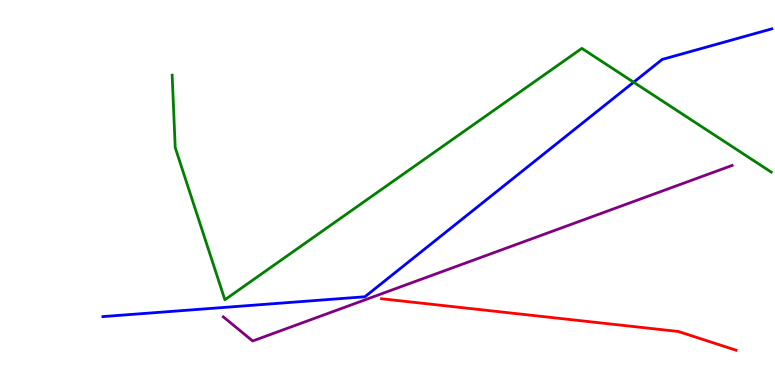[{'lines': ['blue', 'red'], 'intersections': []}, {'lines': ['green', 'red'], 'intersections': []}, {'lines': ['purple', 'red'], 'intersections': []}, {'lines': ['blue', 'green'], 'intersections': [{'x': 8.18, 'y': 7.86}]}, {'lines': ['blue', 'purple'], 'intersections': []}, {'lines': ['green', 'purple'], 'intersections': []}]